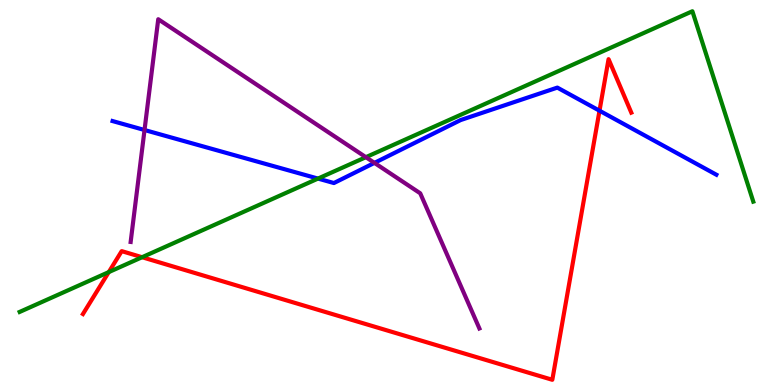[{'lines': ['blue', 'red'], 'intersections': [{'x': 7.74, 'y': 7.12}]}, {'lines': ['green', 'red'], 'intersections': [{'x': 1.4, 'y': 2.93}, {'x': 1.83, 'y': 3.32}]}, {'lines': ['purple', 'red'], 'intersections': []}, {'lines': ['blue', 'green'], 'intersections': [{'x': 4.1, 'y': 5.36}]}, {'lines': ['blue', 'purple'], 'intersections': [{'x': 1.86, 'y': 6.62}, {'x': 4.83, 'y': 5.77}]}, {'lines': ['green', 'purple'], 'intersections': [{'x': 4.72, 'y': 5.92}]}]